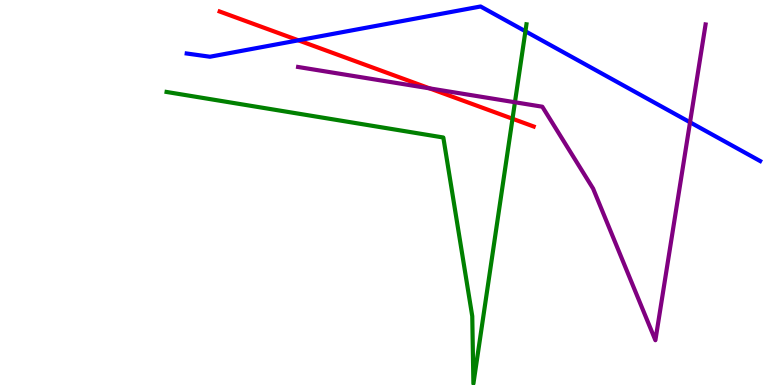[{'lines': ['blue', 'red'], 'intersections': [{'x': 3.85, 'y': 8.95}]}, {'lines': ['green', 'red'], 'intersections': [{'x': 6.61, 'y': 6.92}]}, {'lines': ['purple', 'red'], 'intersections': [{'x': 5.54, 'y': 7.7}]}, {'lines': ['blue', 'green'], 'intersections': [{'x': 6.78, 'y': 9.19}]}, {'lines': ['blue', 'purple'], 'intersections': [{'x': 8.9, 'y': 6.82}]}, {'lines': ['green', 'purple'], 'intersections': [{'x': 6.64, 'y': 7.34}]}]